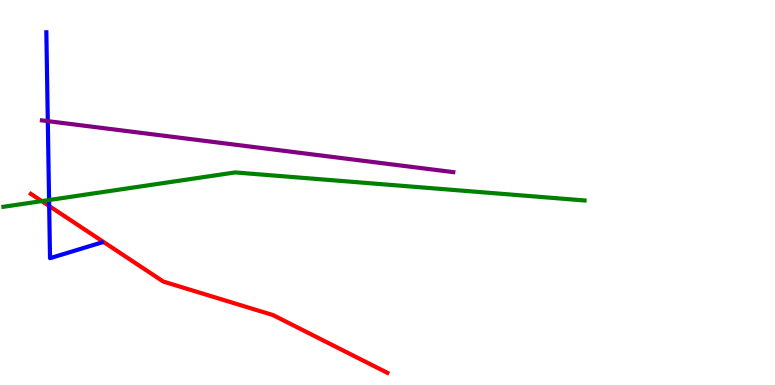[{'lines': ['blue', 'red'], 'intersections': [{'x': 0.635, 'y': 4.65}]}, {'lines': ['green', 'red'], 'intersections': [{'x': 0.539, 'y': 4.78}]}, {'lines': ['purple', 'red'], 'intersections': []}, {'lines': ['blue', 'green'], 'intersections': [{'x': 0.633, 'y': 4.8}]}, {'lines': ['blue', 'purple'], 'intersections': [{'x': 0.617, 'y': 6.85}]}, {'lines': ['green', 'purple'], 'intersections': []}]